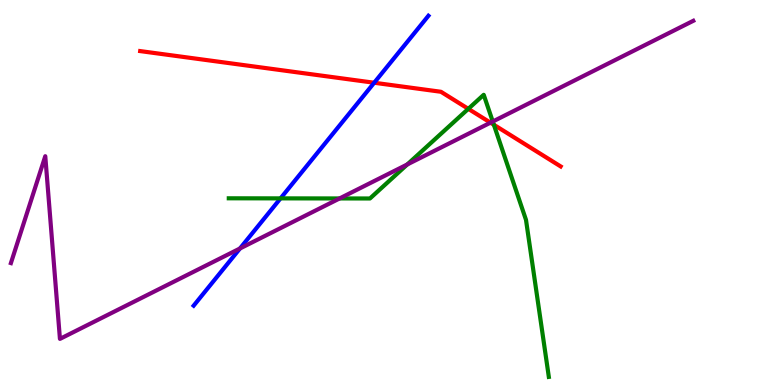[{'lines': ['blue', 'red'], 'intersections': [{'x': 4.83, 'y': 7.85}]}, {'lines': ['green', 'red'], 'intersections': [{'x': 6.04, 'y': 7.17}, {'x': 6.37, 'y': 6.76}]}, {'lines': ['purple', 'red'], 'intersections': [{'x': 6.33, 'y': 6.81}]}, {'lines': ['blue', 'green'], 'intersections': [{'x': 3.62, 'y': 4.85}]}, {'lines': ['blue', 'purple'], 'intersections': [{'x': 3.1, 'y': 3.55}]}, {'lines': ['green', 'purple'], 'intersections': [{'x': 4.38, 'y': 4.85}, {'x': 5.26, 'y': 5.73}, {'x': 6.36, 'y': 6.84}]}]